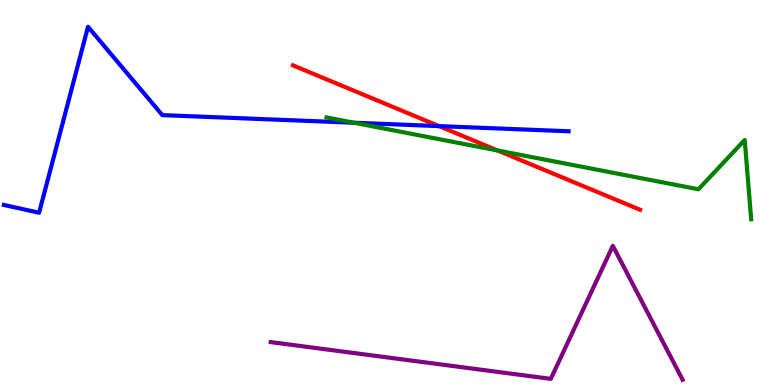[{'lines': ['blue', 'red'], 'intersections': [{'x': 5.66, 'y': 6.72}]}, {'lines': ['green', 'red'], 'intersections': [{'x': 6.42, 'y': 6.09}]}, {'lines': ['purple', 'red'], 'intersections': []}, {'lines': ['blue', 'green'], 'intersections': [{'x': 4.57, 'y': 6.81}]}, {'lines': ['blue', 'purple'], 'intersections': []}, {'lines': ['green', 'purple'], 'intersections': []}]